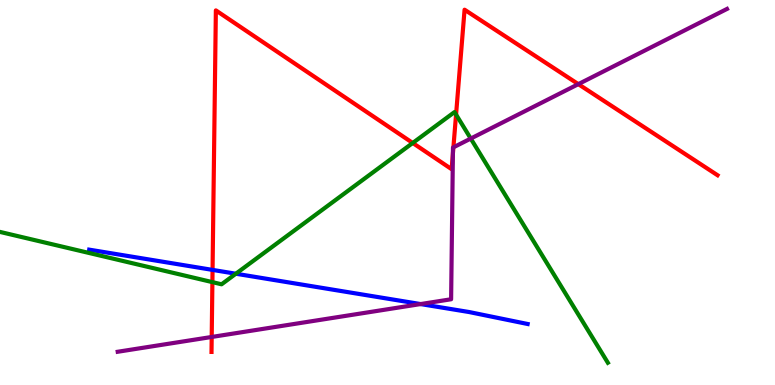[{'lines': ['blue', 'red'], 'intersections': [{'x': 2.74, 'y': 2.99}]}, {'lines': ['green', 'red'], 'intersections': [{'x': 2.74, 'y': 2.67}, {'x': 5.33, 'y': 6.29}, {'x': 5.88, 'y': 7.02}]}, {'lines': ['purple', 'red'], 'intersections': [{'x': 2.73, 'y': 1.25}, {'x': 5.84, 'y': 6.01}, {'x': 5.85, 'y': 6.17}, {'x': 7.46, 'y': 7.81}]}, {'lines': ['blue', 'green'], 'intersections': [{'x': 3.04, 'y': 2.89}]}, {'lines': ['blue', 'purple'], 'intersections': [{'x': 5.43, 'y': 2.1}]}, {'lines': ['green', 'purple'], 'intersections': [{'x': 6.07, 'y': 6.4}]}]